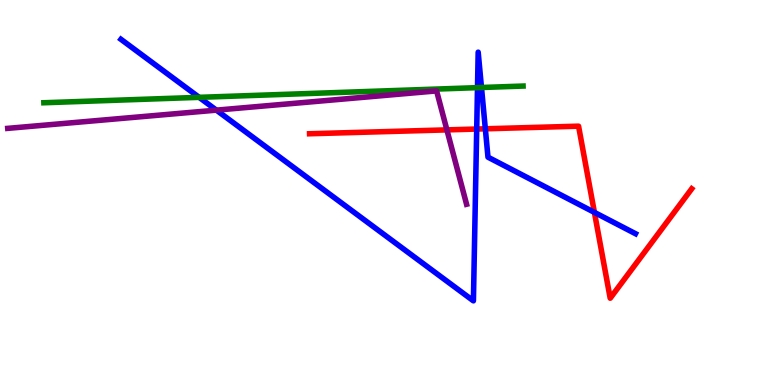[{'lines': ['blue', 'red'], 'intersections': [{'x': 6.15, 'y': 6.65}, {'x': 6.26, 'y': 6.65}, {'x': 7.67, 'y': 4.48}]}, {'lines': ['green', 'red'], 'intersections': []}, {'lines': ['purple', 'red'], 'intersections': [{'x': 5.77, 'y': 6.63}]}, {'lines': ['blue', 'green'], 'intersections': [{'x': 2.57, 'y': 7.47}, {'x': 6.16, 'y': 7.72}, {'x': 6.21, 'y': 7.73}]}, {'lines': ['blue', 'purple'], 'intersections': [{'x': 2.79, 'y': 7.14}]}, {'lines': ['green', 'purple'], 'intersections': []}]